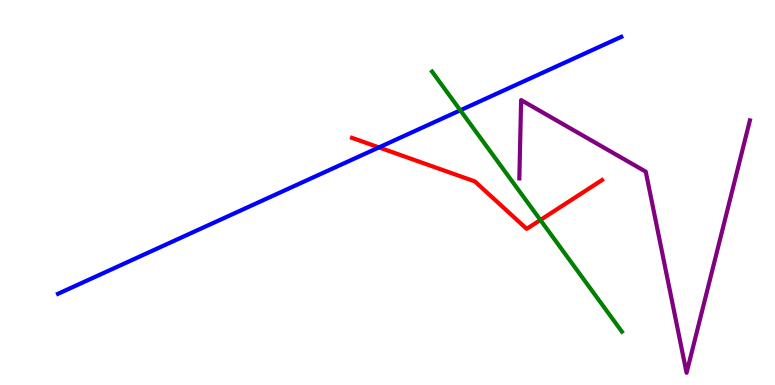[{'lines': ['blue', 'red'], 'intersections': [{'x': 4.89, 'y': 6.17}]}, {'lines': ['green', 'red'], 'intersections': [{'x': 6.97, 'y': 4.29}]}, {'lines': ['purple', 'red'], 'intersections': []}, {'lines': ['blue', 'green'], 'intersections': [{'x': 5.94, 'y': 7.14}]}, {'lines': ['blue', 'purple'], 'intersections': []}, {'lines': ['green', 'purple'], 'intersections': []}]